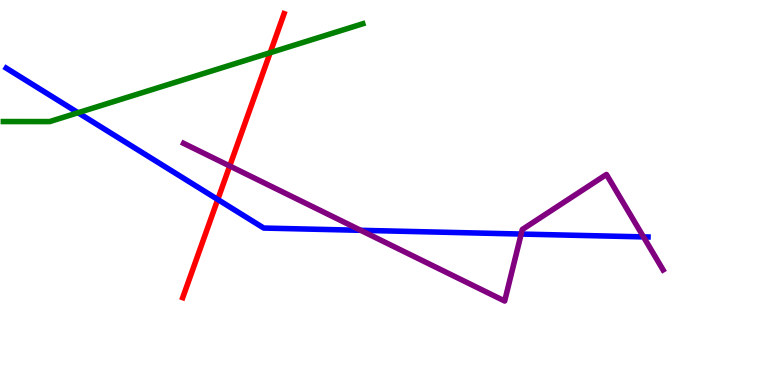[{'lines': ['blue', 'red'], 'intersections': [{'x': 2.81, 'y': 4.82}]}, {'lines': ['green', 'red'], 'intersections': [{'x': 3.49, 'y': 8.63}]}, {'lines': ['purple', 'red'], 'intersections': [{'x': 2.96, 'y': 5.69}]}, {'lines': ['blue', 'green'], 'intersections': [{'x': 1.01, 'y': 7.07}]}, {'lines': ['blue', 'purple'], 'intersections': [{'x': 4.65, 'y': 4.02}, {'x': 6.72, 'y': 3.92}, {'x': 8.3, 'y': 3.85}]}, {'lines': ['green', 'purple'], 'intersections': []}]